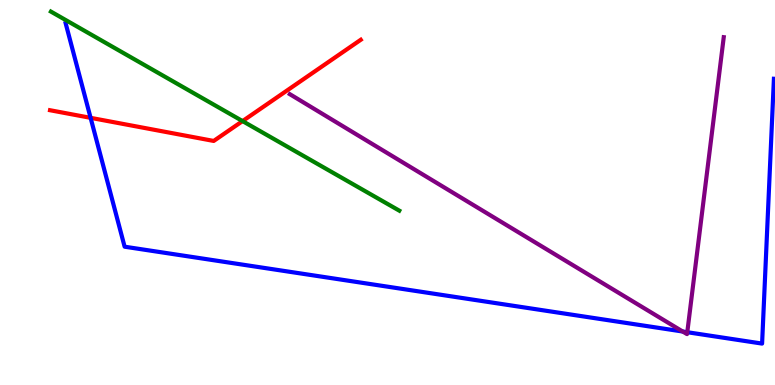[{'lines': ['blue', 'red'], 'intersections': [{'x': 1.17, 'y': 6.94}]}, {'lines': ['green', 'red'], 'intersections': [{'x': 3.13, 'y': 6.85}]}, {'lines': ['purple', 'red'], 'intersections': []}, {'lines': ['blue', 'green'], 'intersections': []}, {'lines': ['blue', 'purple'], 'intersections': [{'x': 8.81, 'y': 1.39}, {'x': 8.87, 'y': 1.37}]}, {'lines': ['green', 'purple'], 'intersections': []}]